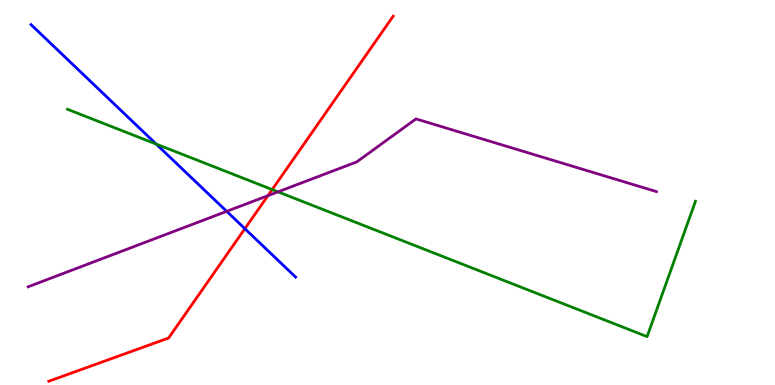[{'lines': ['blue', 'red'], 'intersections': [{'x': 3.16, 'y': 4.06}]}, {'lines': ['green', 'red'], 'intersections': [{'x': 3.51, 'y': 5.08}]}, {'lines': ['purple', 'red'], 'intersections': [{'x': 3.46, 'y': 4.92}]}, {'lines': ['blue', 'green'], 'intersections': [{'x': 2.02, 'y': 6.26}]}, {'lines': ['blue', 'purple'], 'intersections': [{'x': 2.93, 'y': 4.51}]}, {'lines': ['green', 'purple'], 'intersections': [{'x': 3.59, 'y': 5.02}]}]